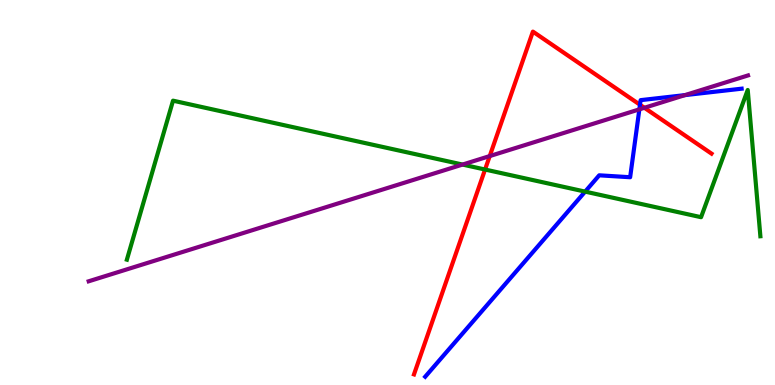[{'lines': ['blue', 'red'], 'intersections': [{'x': 8.26, 'y': 7.28}]}, {'lines': ['green', 'red'], 'intersections': [{'x': 6.26, 'y': 5.6}]}, {'lines': ['purple', 'red'], 'intersections': [{'x': 6.32, 'y': 5.95}, {'x': 8.32, 'y': 7.2}]}, {'lines': ['blue', 'green'], 'intersections': [{'x': 7.55, 'y': 5.02}]}, {'lines': ['blue', 'purple'], 'intersections': [{'x': 8.25, 'y': 7.16}, {'x': 8.84, 'y': 7.53}]}, {'lines': ['green', 'purple'], 'intersections': [{'x': 5.97, 'y': 5.73}]}]